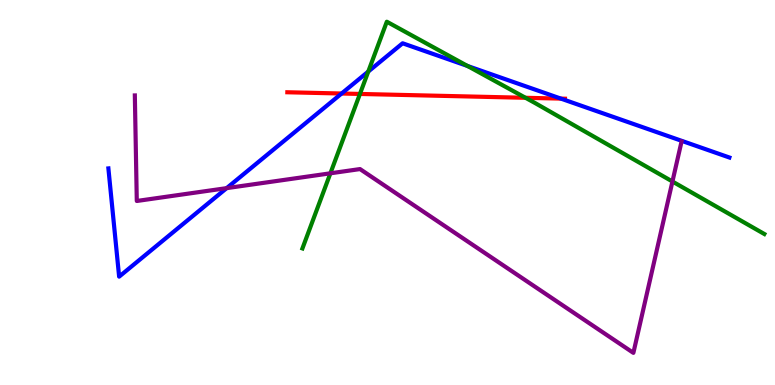[{'lines': ['blue', 'red'], 'intersections': [{'x': 4.41, 'y': 7.57}, {'x': 7.24, 'y': 7.44}]}, {'lines': ['green', 'red'], 'intersections': [{'x': 4.64, 'y': 7.56}, {'x': 6.78, 'y': 7.46}]}, {'lines': ['purple', 'red'], 'intersections': []}, {'lines': ['blue', 'green'], 'intersections': [{'x': 4.75, 'y': 8.14}, {'x': 6.03, 'y': 8.29}]}, {'lines': ['blue', 'purple'], 'intersections': [{'x': 2.92, 'y': 5.11}]}, {'lines': ['green', 'purple'], 'intersections': [{'x': 4.26, 'y': 5.5}, {'x': 8.68, 'y': 5.29}]}]